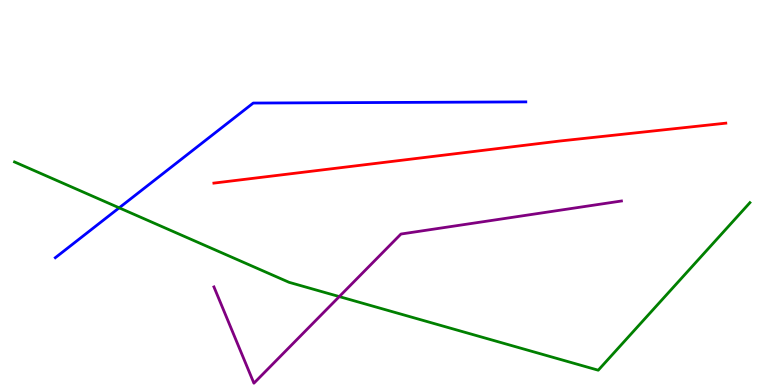[{'lines': ['blue', 'red'], 'intersections': []}, {'lines': ['green', 'red'], 'intersections': []}, {'lines': ['purple', 'red'], 'intersections': []}, {'lines': ['blue', 'green'], 'intersections': [{'x': 1.54, 'y': 4.6}]}, {'lines': ['blue', 'purple'], 'intersections': []}, {'lines': ['green', 'purple'], 'intersections': [{'x': 4.38, 'y': 2.3}]}]